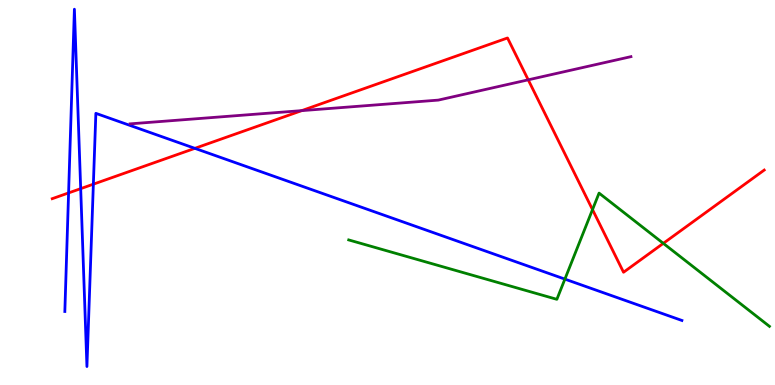[{'lines': ['blue', 'red'], 'intersections': [{'x': 0.885, 'y': 4.99}, {'x': 1.04, 'y': 5.1}, {'x': 1.2, 'y': 5.22}, {'x': 2.51, 'y': 6.15}]}, {'lines': ['green', 'red'], 'intersections': [{'x': 7.65, 'y': 4.56}, {'x': 8.56, 'y': 3.68}]}, {'lines': ['purple', 'red'], 'intersections': [{'x': 3.89, 'y': 7.13}, {'x': 6.82, 'y': 7.93}]}, {'lines': ['blue', 'green'], 'intersections': [{'x': 7.29, 'y': 2.75}]}, {'lines': ['blue', 'purple'], 'intersections': []}, {'lines': ['green', 'purple'], 'intersections': []}]